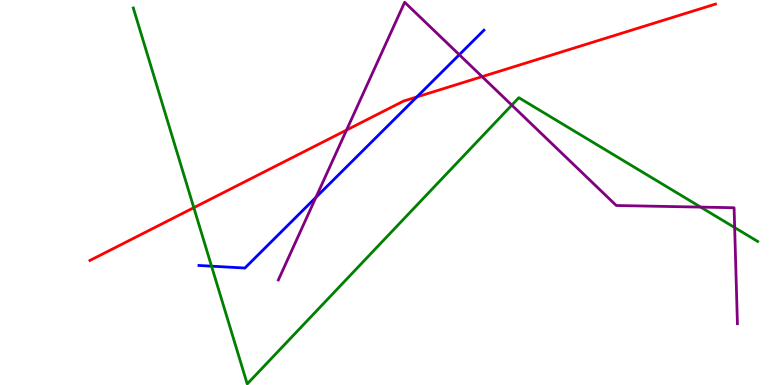[{'lines': ['blue', 'red'], 'intersections': [{'x': 5.38, 'y': 7.48}]}, {'lines': ['green', 'red'], 'intersections': [{'x': 2.5, 'y': 4.61}]}, {'lines': ['purple', 'red'], 'intersections': [{'x': 4.47, 'y': 6.62}, {'x': 6.22, 'y': 8.01}]}, {'lines': ['blue', 'green'], 'intersections': [{'x': 2.73, 'y': 3.09}]}, {'lines': ['blue', 'purple'], 'intersections': [{'x': 4.08, 'y': 4.87}, {'x': 5.93, 'y': 8.58}]}, {'lines': ['green', 'purple'], 'intersections': [{'x': 6.6, 'y': 7.27}, {'x': 9.04, 'y': 4.62}, {'x': 9.48, 'y': 4.09}]}]